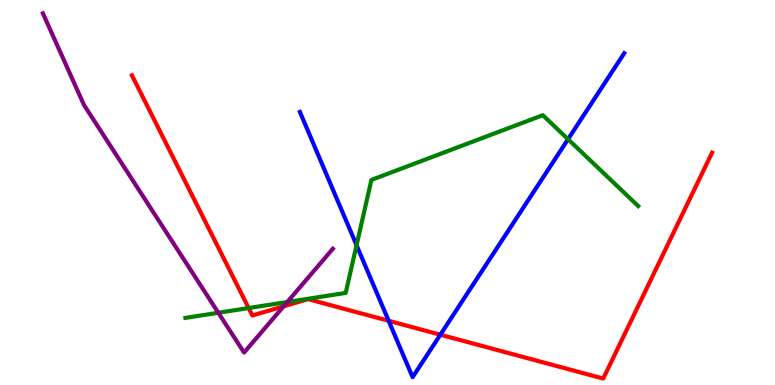[{'lines': ['blue', 'red'], 'intersections': [{'x': 5.01, 'y': 1.67}, {'x': 5.68, 'y': 1.31}]}, {'lines': ['green', 'red'], 'intersections': [{'x': 3.21, 'y': 2.0}]}, {'lines': ['purple', 'red'], 'intersections': [{'x': 3.66, 'y': 2.04}]}, {'lines': ['blue', 'green'], 'intersections': [{'x': 4.6, 'y': 3.63}, {'x': 7.33, 'y': 6.38}]}, {'lines': ['blue', 'purple'], 'intersections': []}, {'lines': ['green', 'purple'], 'intersections': [{'x': 2.82, 'y': 1.88}, {'x': 3.71, 'y': 2.16}]}]